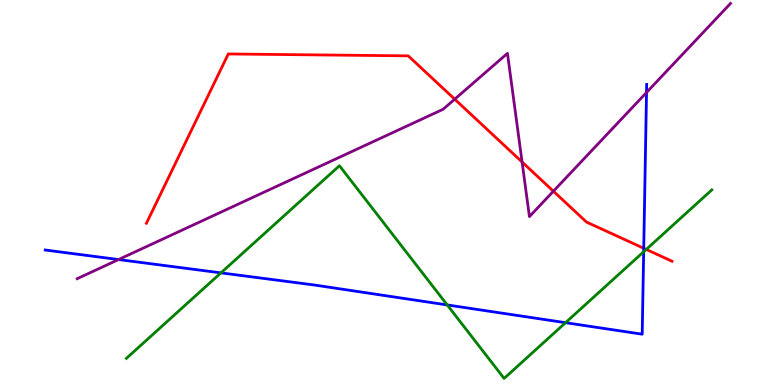[{'lines': ['blue', 'red'], 'intersections': [{'x': 8.31, 'y': 3.55}]}, {'lines': ['green', 'red'], 'intersections': [{'x': 8.34, 'y': 3.52}]}, {'lines': ['purple', 'red'], 'intersections': [{'x': 5.87, 'y': 7.42}, {'x': 6.74, 'y': 5.79}, {'x': 7.14, 'y': 5.03}]}, {'lines': ['blue', 'green'], 'intersections': [{'x': 2.85, 'y': 2.91}, {'x': 5.77, 'y': 2.08}, {'x': 7.3, 'y': 1.62}, {'x': 8.31, 'y': 3.46}]}, {'lines': ['blue', 'purple'], 'intersections': [{'x': 1.53, 'y': 3.26}, {'x': 8.34, 'y': 7.6}]}, {'lines': ['green', 'purple'], 'intersections': []}]